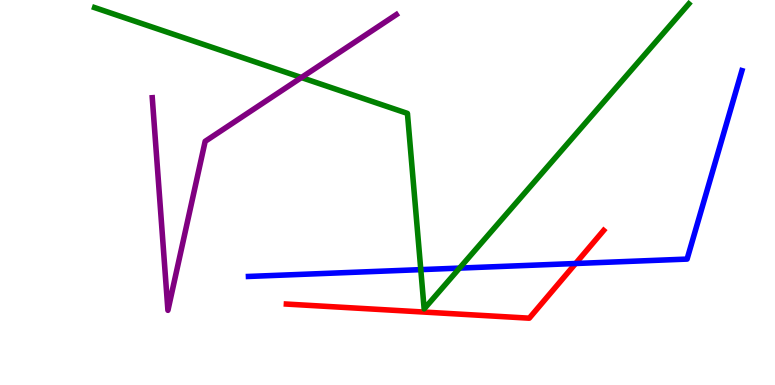[{'lines': ['blue', 'red'], 'intersections': [{'x': 7.43, 'y': 3.16}]}, {'lines': ['green', 'red'], 'intersections': []}, {'lines': ['purple', 'red'], 'intersections': []}, {'lines': ['blue', 'green'], 'intersections': [{'x': 5.43, 'y': 3.0}, {'x': 5.93, 'y': 3.04}]}, {'lines': ['blue', 'purple'], 'intersections': []}, {'lines': ['green', 'purple'], 'intersections': [{'x': 3.89, 'y': 7.99}]}]